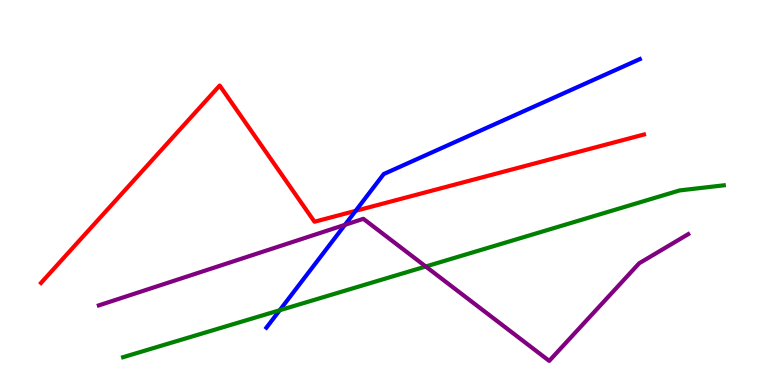[{'lines': ['blue', 'red'], 'intersections': [{'x': 4.59, 'y': 4.52}]}, {'lines': ['green', 'red'], 'intersections': []}, {'lines': ['purple', 'red'], 'intersections': []}, {'lines': ['blue', 'green'], 'intersections': [{'x': 3.61, 'y': 1.94}]}, {'lines': ['blue', 'purple'], 'intersections': [{'x': 4.45, 'y': 4.16}]}, {'lines': ['green', 'purple'], 'intersections': [{'x': 5.49, 'y': 3.08}]}]